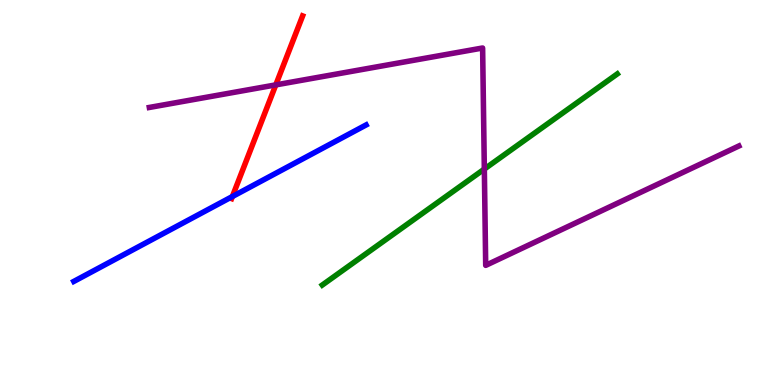[{'lines': ['blue', 'red'], 'intersections': [{'x': 3.0, 'y': 4.9}]}, {'lines': ['green', 'red'], 'intersections': []}, {'lines': ['purple', 'red'], 'intersections': [{'x': 3.56, 'y': 7.8}]}, {'lines': ['blue', 'green'], 'intersections': []}, {'lines': ['blue', 'purple'], 'intersections': []}, {'lines': ['green', 'purple'], 'intersections': [{'x': 6.25, 'y': 5.61}]}]